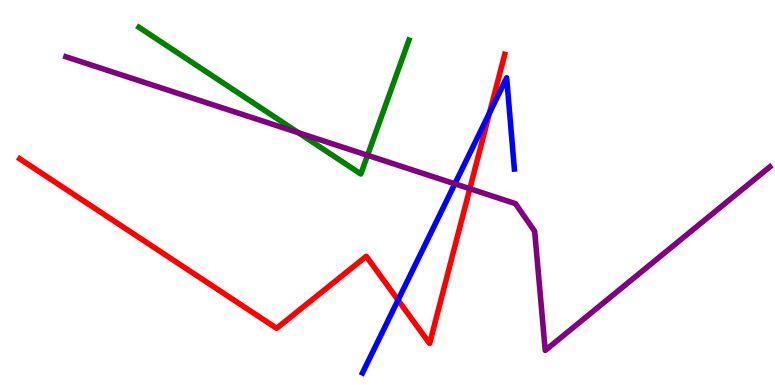[{'lines': ['blue', 'red'], 'intersections': [{'x': 5.14, 'y': 2.21}, {'x': 6.32, 'y': 7.07}]}, {'lines': ['green', 'red'], 'intersections': []}, {'lines': ['purple', 'red'], 'intersections': [{'x': 6.06, 'y': 5.1}]}, {'lines': ['blue', 'green'], 'intersections': []}, {'lines': ['blue', 'purple'], 'intersections': [{'x': 5.87, 'y': 5.23}]}, {'lines': ['green', 'purple'], 'intersections': [{'x': 3.85, 'y': 6.55}, {'x': 4.74, 'y': 5.97}]}]